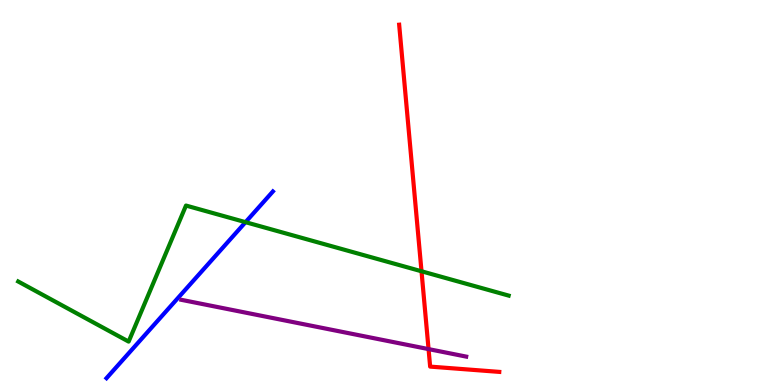[{'lines': ['blue', 'red'], 'intersections': []}, {'lines': ['green', 'red'], 'intersections': [{'x': 5.44, 'y': 2.95}]}, {'lines': ['purple', 'red'], 'intersections': [{'x': 5.53, 'y': 0.932}]}, {'lines': ['blue', 'green'], 'intersections': [{'x': 3.17, 'y': 4.23}]}, {'lines': ['blue', 'purple'], 'intersections': []}, {'lines': ['green', 'purple'], 'intersections': []}]